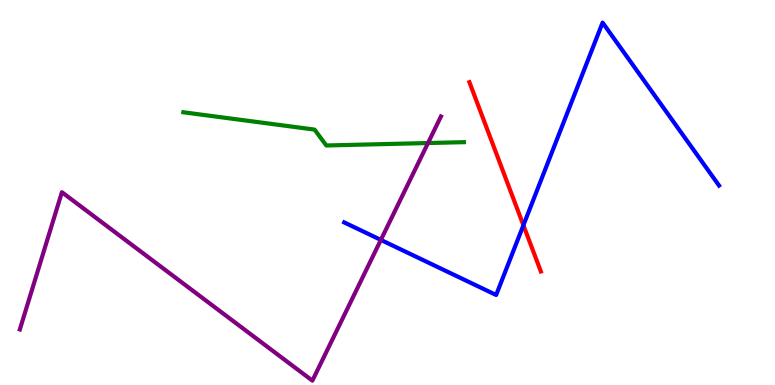[{'lines': ['blue', 'red'], 'intersections': [{'x': 6.75, 'y': 4.15}]}, {'lines': ['green', 'red'], 'intersections': []}, {'lines': ['purple', 'red'], 'intersections': []}, {'lines': ['blue', 'green'], 'intersections': []}, {'lines': ['blue', 'purple'], 'intersections': [{'x': 4.91, 'y': 3.77}]}, {'lines': ['green', 'purple'], 'intersections': [{'x': 5.52, 'y': 6.28}]}]